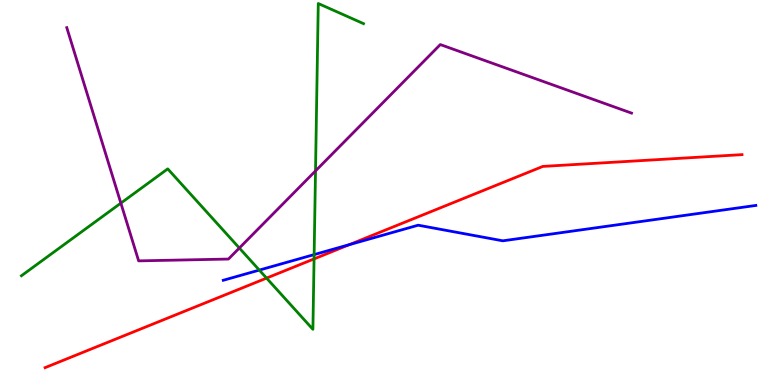[{'lines': ['blue', 'red'], 'intersections': [{'x': 4.51, 'y': 3.64}]}, {'lines': ['green', 'red'], 'intersections': [{'x': 3.44, 'y': 2.78}, {'x': 4.05, 'y': 3.28}]}, {'lines': ['purple', 'red'], 'intersections': []}, {'lines': ['blue', 'green'], 'intersections': [{'x': 3.35, 'y': 2.98}, {'x': 4.05, 'y': 3.39}]}, {'lines': ['blue', 'purple'], 'intersections': []}, {'lines': ['green', 'purple'], 'intersections': [{'x': 1.56, 'y': 4.72}, {'x': 3.09, 'y': 3.56}, {'x': 4.07, 'y': 5.56}]}]